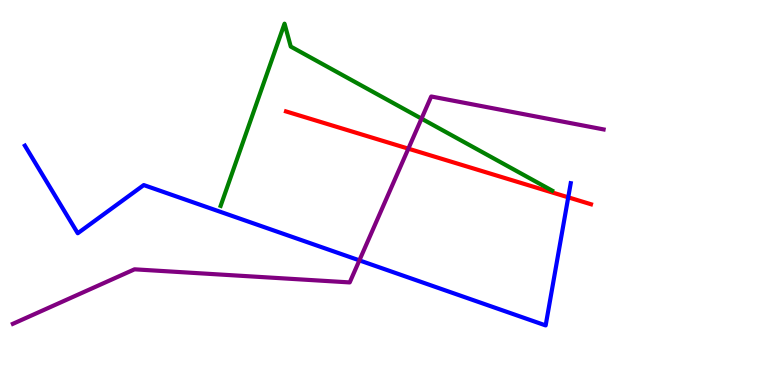[{'lines': ['blue', 'red'], 'intersections': [{'x': 7.33, 'y': 4.87}]}, {'lines': ['green', 'red'], 'intersections': []}, {'lines': ['purple', 'red'], 'intersections': [{'x': 5.27, 'y': 6.14}]}, {'lines': ['blue', 'green'], 'intersections': []}, {'lines': ['blue', 'purple'], 'intersections': [{'x': 4.64, 'y': 3.24}]}, {'lines': ['green', 'purple'], 'intersections': [{'x': 5.44, 'y': 6.92}]}]